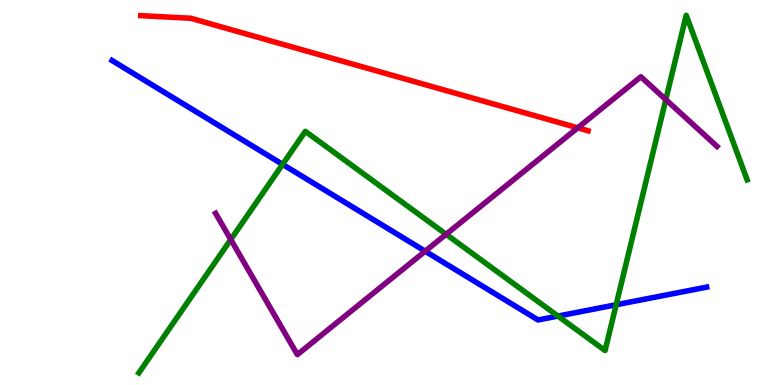[{'lines': ['blue', 'red'], 'intersections': []}, {'lines': ['green', 'red'], 'intersections': []}, {'lines': ['purple', 'red'], 'intersections': [{'x': 7.45, 'y': 6.68}]}, {'lines': ['blue', 'green'], 'intersections': [{'x': 3.65, 'y': 5.73}, {'x': 7.2, 'y': 1.79}, {'x': 7.95, 'y': 2.08}]}, {'lines': ['blue', 'purple'], 'intersections': [{'x': 5.49, 'y': 3.47}]}, {'lines': ['green', 'purple'], 'intersections': [{'x': 2.98, 'y': 3.78}, {'x': 5.76, 'y': 3.91}, {'x': 8.59, 'y': 7.41}]}]